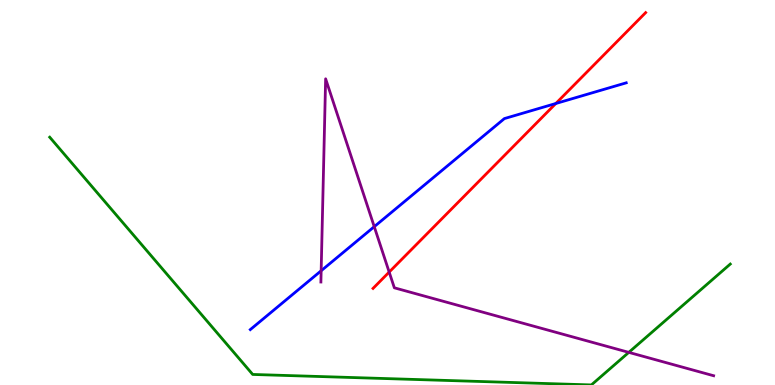[{'lines': ['blue', 'red'], 'intersections': [{'x': 7.17, 'y': 7.31}]}, {'lines': ['green', 'red'], 'intersections': []}, {'lines': ['purple', 'red'], 'intersections': [{'x': 5.02, 'y': 2.93}]}, {'lines': ['blue', 'green'], 'intersections': []}, {'lines': ['blue', 'purple'], 'intersections': [{'x': 4.14, 'y': 2.97}, {'x': 4.83, 'y': 4.11}]}, {'lines': ['green', 'purple'], 'intersections': [{'x': 8.11, 'y': 0.847}]}]